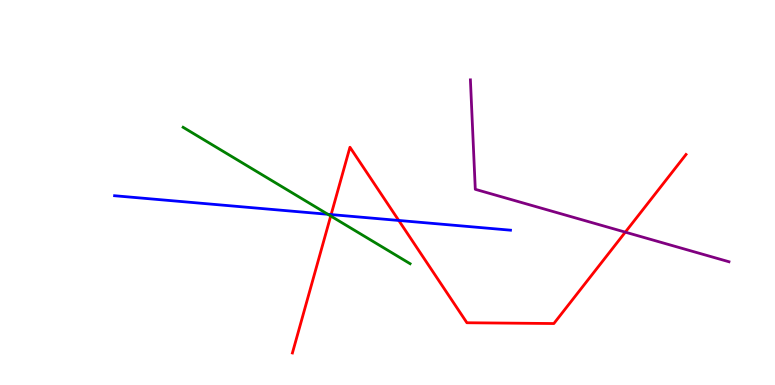[{'lines': ['blue', 'red'], 'intersections': [{'x': 4.27, 'y': 4.43}, {'x': 5.15, 'y': 4.27}]}, {'lines': ['green', 'red'], 'intersections': [{'x': 4.27, 'y': 4.39}]}, {'lines': ['purple', 'red'], 'intersections': [{'x': 8.07, 'y': 3.97}]}, {'lines': ['blue', 'green'], 'intersections': [{'x': 4.23, 'y': 4.43}]}, {'lines': ['blue', 'purple'], 'intersections': []}, {'lines': ['green', 'purple'], 'intersections': []}]